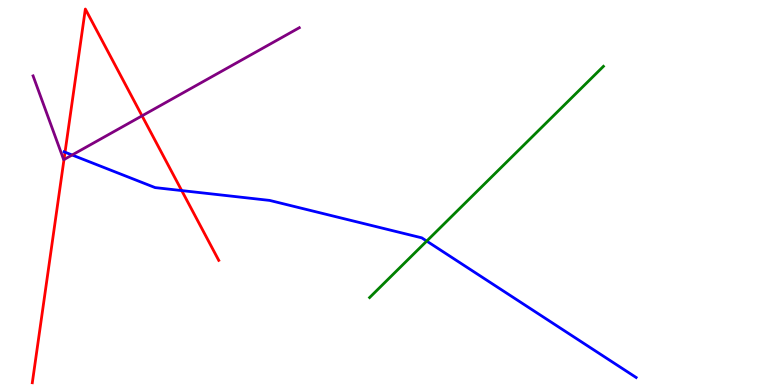[{'lines': ['blue', 'red'], 'intersections': [{'x': 0.839, 'y': 6.05}, {'x': 2.34, 'y': 5.05}]}, {'lines': ['green', 'red'], 'intersections': []}, {'lines': ['purple', 'red'], 'intersections': [{'x': 0.826, 'y': 5.86}, {'x': 1.83, 'y': 6.99}]}, {'lines': ['blue', 'green'], 'intersections': [{'x': 5.51, 'y': 3.74}]}, {'lines': ['blue', 'purple'], 'intersections': [{'x': 0.931, 'y': 5.97}]}, {'lines': ['green', 'purple'], 'intersections': []}]